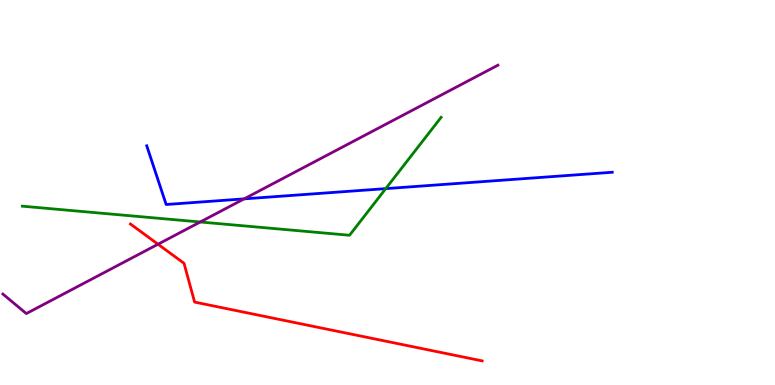[{'lines': ['blue', 'red'], 'intersections': []}, {'lines': ['green', 'red'], 'intersections': []}, {'lines': ['purple', 'red'], 'intersections': [{'x': 2.04, 'y': 3.66}]}, {'lines': ['blue', 'green'], 'intersections': [{'x': 4.98, 'y': 5.1}]}, {'lines': ['blue', 'purple'], 'intersections': [{'x': 3.15, 'y': 4.83}]}, {'lines': ['green', 'purple'], 'intersections': [{'x': 2.58, 'y': 4.23}]}]